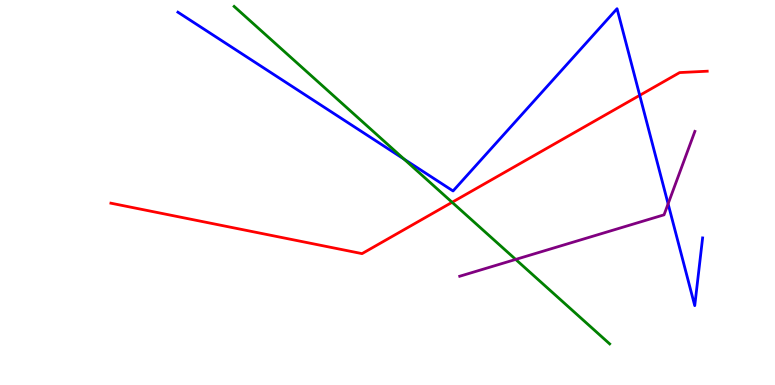[{'lines': ['blue', 'red'], 'intersections': [{'x': 8.25, 'y': 7.52}]}, {'lines': ['green', 'red'], 'intersections': [{'x': 5.83, 'y': 4.75}]}, {'lines': ['purple', 'red'], 'intersections': []}, {'lines': ['blue', 'green'], 'intersections': [{'x': 5.21, 'y': 5.87}]}, {'lines': ['blue', 'purple'], 'intersections': [{'x': 8.62, 'y': 4.71}]}, {'lines': ['green', 'purple'], 'intersections': [{'x': 6.65, 'y': 3.26}]}]